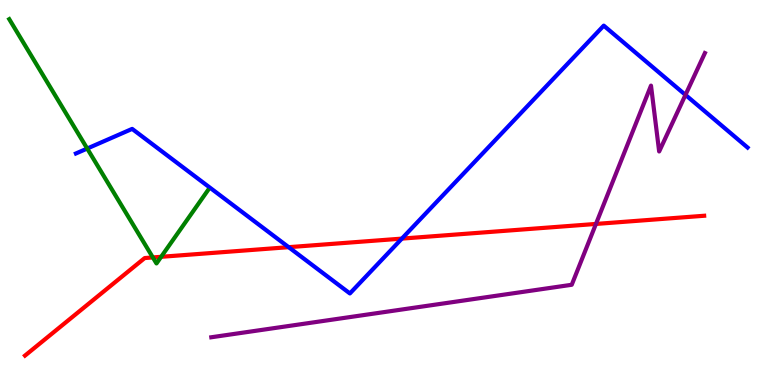[{'lines': ['blue', 'red'], 'intersections': [{'x': 3.72, 'y': 3.58}, {'x': 5.19, 'y': 3.8}]}, {'lines': ['green', 'red'], 'intersections': [{'x': 1.97, 'y': 3.31}, {'x': 2.08, 'y': 3.33}]}, {'lines': ['purple', 'red'], 'intersections': [{'x': 7.69, 'y': 4.18}]}, {'lines': ['blue', 'green'], 'intersections': [{'x': 1.13, 'y': 6.14}]}, {'lines': ['blue', 'purple'], 'intersections': [{'x': 8.84, 'y': 7.54}]}, {'lines': ['green', 'purple'], 'intersections': []}]